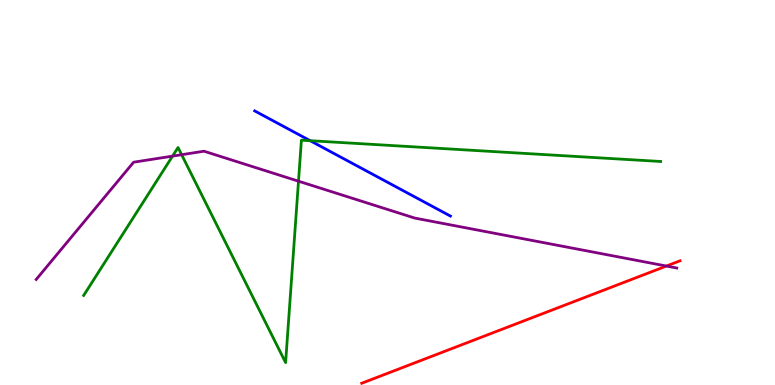[{'lines': ['blue', 'red'], 'intersections': []}, {'lines': ['green', 'red'], 'intersections': []}, {'lines': ['purple', 'red'], 'intersections': [{'x': 8.6, 'y': 3.09}]}, {'lines': ['blue', 'green'], 'intersections': [{'x': 4.0, 'y': 6.35}]}, {'lines': ['blue', 'purple'], 'intersections': []}, {'lines': ['green', 'purple'], 'intersections': [{'x': 2.23, 'y': 5.94}, {'x': 2.34, 'y': 5.98}, {'x': 3.85, 'y': 5.29}]}]